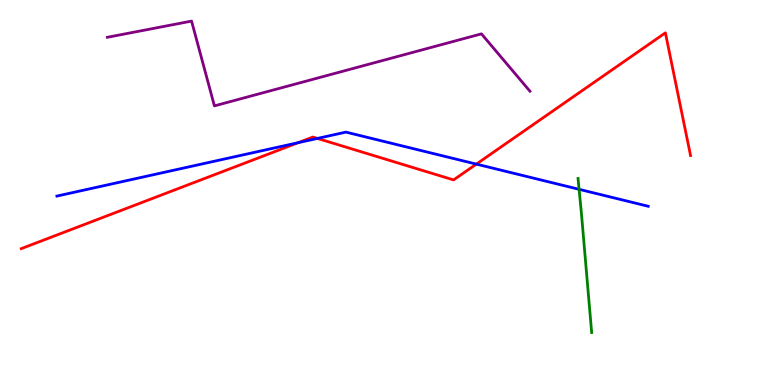[{'lines': ['blue', 'red'], 'intersections': [{'x': 3.85, 'y': 6.29}, {'x': 4.1, 'y': 6.4}, {'x': 6.15, 'y': 5.74}]}, {'lines': ['green', 'red'], 'intersections': []}, {'lines': ['purple', 'red'], 'intersections': []}, {'lines': ['blue', 'green'], 'intersections': [{'x': 7.47, 'y': 5.08}]}, {'lines': ['blue', 'purple'], 'intersections': []}, {'lines': ['green', 'purple'], 'intersections': []}]